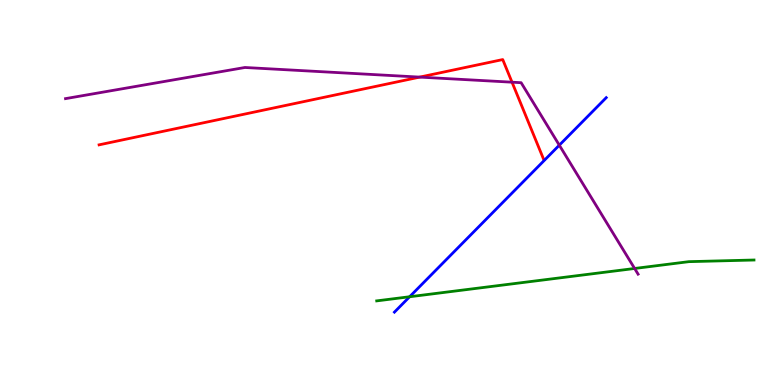[{'lines': ['blue', 'red'], 'intersections': []}, {'lines': ['green', 'red'], 'intersections': []}, {'lines': ['purple', 'red'], 'intersections': [{'x': 5.42, 'y': 8.0}, {'x': 6.61, 'y': 7.87}]}, {'lines': ['blue', 'green'], 'intersections': [{'x': 5.29, 'y': 2.29}]}, {'lines': ['blue', 'purple'], 'intersections': [{'x': 7.22, 'y': 6.23}]}, {'lines': ['green', 'purple'], 'intersections': [{'x': 8.19, 'y': 3.03}]}]